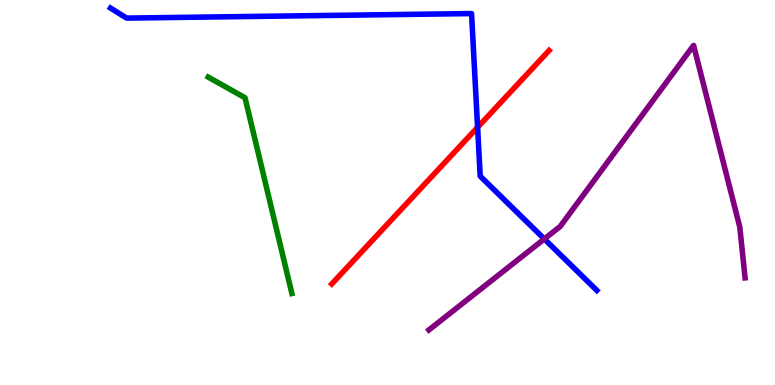[{'lines': ['blue', 'red'], 'intersections': [{'x': 6.16, 'y': 6.69}]}, {'lines': ['green', 'red'], 'intersections': []}, {'lines': ['purple', 'red'], 'intersections': []}, {'lines': ['blue', 'green'], 'intersections': []}, {'lines': ['blue', 'purple'], 'intersections': [{'x': 7.02, 'y': 3.79}]}, {'lines': ['green', 'purple'], 'intersections': []}]